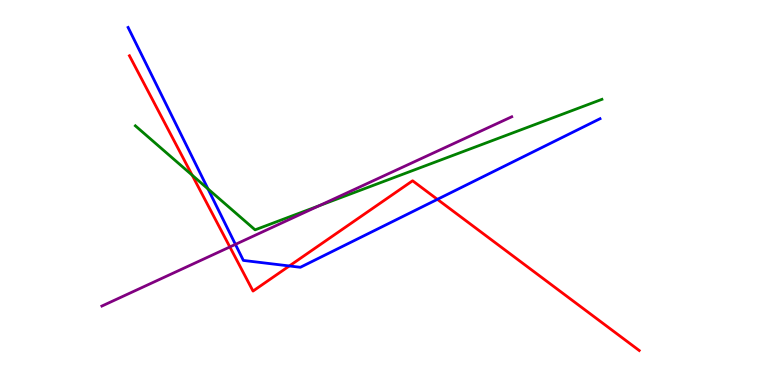[{'lines': ['blue', 'red'], 'intersections': [{'x': 3.73, 'y': 3.09}, {'x': 5.64, 'y': 4.82}]}, {'lines': ['green', 'red'], 'intersections': [{'x': 2.48, 'y': 5.45}]}, {'lines': ['purple', 'red'], 'intersections': [{'x': 2.97, 'y': 3.59}]}, {'lines': ['blue', 'green'], 'intersections': [{'x': 2.68, 'y': 5.09}]}, {'lines': ['blue', 'purple'], 'intersections': [{'x': 3.04, 'y': 3.65}]}, {'lines': ['green', 'purple'], 'intersections': [{'x': 4.12, 'y': 4.65}]}]